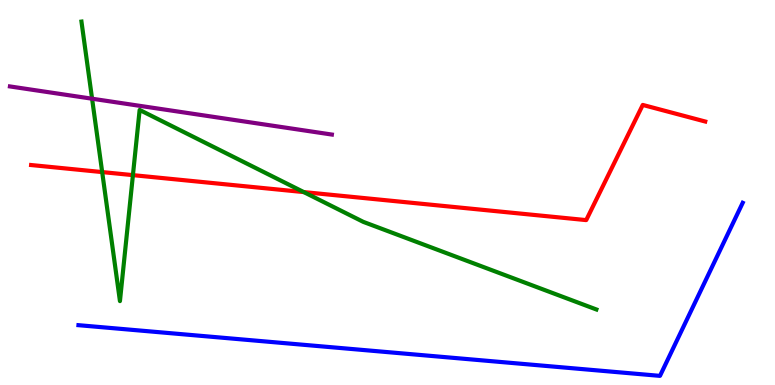[{'lines': ['blue', 'red'], 'intersections': []}, {'lines': ['green', 'red'], 'intersections': [{'x': 1.32, 'y': 5.53}, {'x': 1.72, 'y': 5.45}, {'x': 3.92, 'y': 5.01}]}, {'lines': ['purple', 'red'], 'intersections': []}, {'lines': ['blue', 'green'], 'intersections': []}, {'lines': ['blue', 'purple'], 'intersections': []}, {'lines': ['green', 'purple'], 'intersections': [{'x': 1.19, 'y': 7.44}]}]